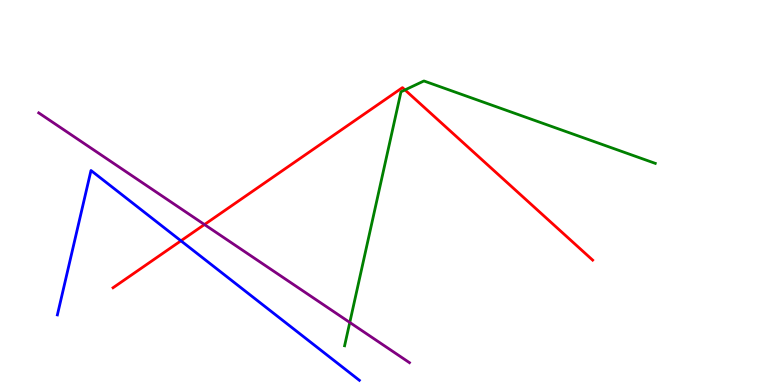[{'lines': ['blue', 'red'], 'intersections': [{'x': 2.33, 'y': 3.75}]}, {'lines': ['green', 'red'], 'intersections': [{'x': 5.23, 'y': 7.66}]}, {'lines': ['purple', 'red'], 'intersections': [{'x': 2.64, 'y': 4.17}]}, {'lines': ['blue', 'green'], 'intersections': []}, {'lines': ['blue', 'purple'], 'intersections': []}, {'lines': ['green', 'purple'], 'intersections': [{'x': 4.51, 'y': 1.62}]}]